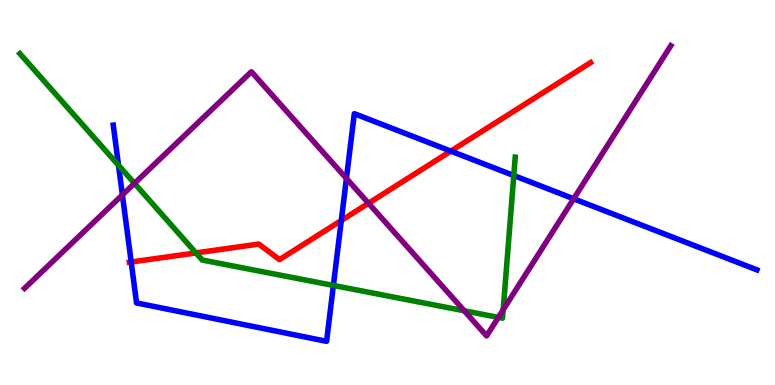[{'lines': ['blue', 'red'], 'intersections': [{'x': 1.69, 'y': 3.19}, {'x': 4.4, 'y': 4.27}, {'x': 5.82, 'y': 6.07}]}, {'lines': ['green', 'red'], 'intersections': [{'x': 2.53, 'y': 3.43}]}, {'lines': ['purple', 'red'], 'intersections': [{'x': 4.75, 'y': 4.72}]}, {'lines': ['blue', 'green'], 'intersections': [{'x': 1.53, 'y': 5.71}, {'x': 4.3, 'y': 2.59}, {'x': 6.63, 'y': 5.44}]}, {'lines': ['blue', 'purple'], 'intersections': [{'x': 1.58, 'y': 4.94}, {'x': 4.47, 'y': 5.36}, {'x': 7.4, 'y': 4.84}]}, {'lines': ['green', 'purple'], 'intersections': [{'x': 1.74, 'y': 5.24}, {'x': 5.99, 'y': 1.93}, {'x': 6.43, 'y': 1.76}, {'x': 6.49, 'y': 1.95}]}]